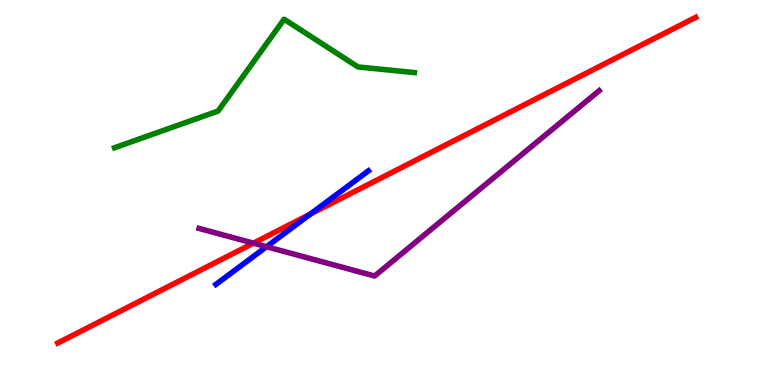[{'lines': ['blue', 'red'], 'intersections': [{'x': 4.0, 'y': 4.44}]}, {'lines': ['green', 'red'], 'intersections': []}, {'lines': ['purple', 'red'], 'intersections': [{'x': 3.27, 'y': 3.68}]}, {'lines': ['blue', 'green'], 'intersections': []}, {'lines': ['blue', 'purple'], 'intersections': [{'x': 3.44, 'y': 3.59}]}, {'lines': ['green', 'purple'], 'intersections': []}]